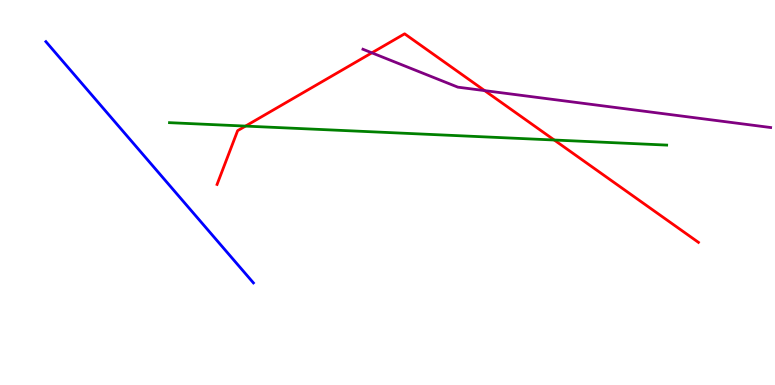[{'lines': ['blue', 'red'], 'intersections': []}, {'lines': ['green', 'red'], 'intersections': [{'x': 3.17, 'y': 6.72}, {'x': 7.15, 'y': 6.36}]}, {'lines': ['purple', 'red'], 'intersections': [{'x': 4.8, 'y': 8.63}, {'x': 6.25, 'y': 7.65}]}, {'lines': ['blue', 'green'], 'intersections': []}, {'lines': ['blue', 'purple'], 'intersections': []}, {'lines': ['green', 'purple'], 'intersections': []}]